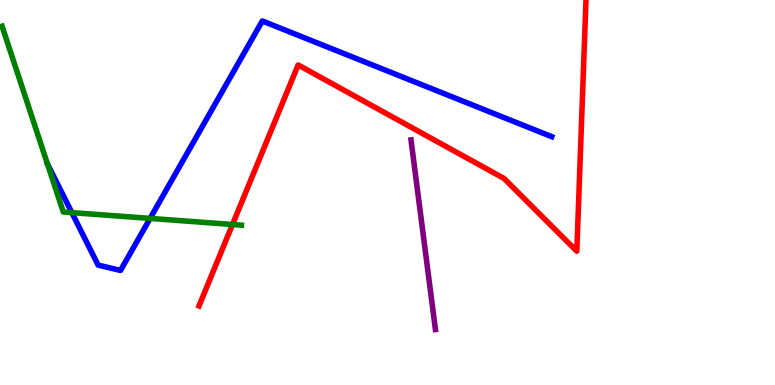[{'lines': ['blue', 'red'], 'intersections': []}, {'lines': ['green', 'red'], 'intersections': [{'x': 3.0, 'y': 4.17}]}, {'lines': ['purple', 'red'], 'intersections': []}, {'lines': ['blue', 'green'], 'intersections': [{'x': 0.613, 'y': 5.74}, {'x': 0.927, 'y': 4.48}, {'x': 1.94, 'y': 4.33}]}, {'lines': ['blue', 'purple'], 'intersections': []}, {'lines': ['green', 'purple'], 'intersections': []}]